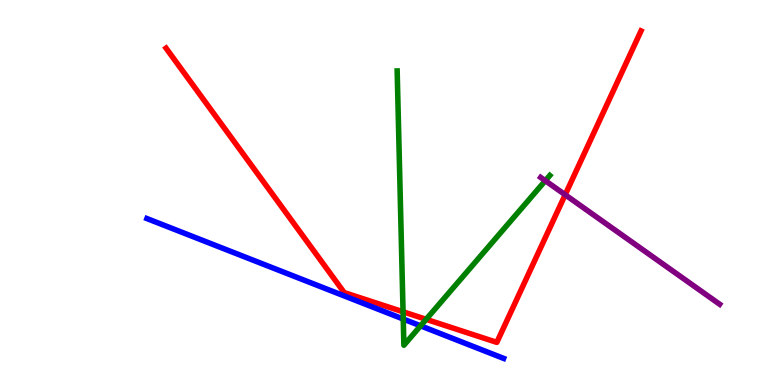[{'lines': ['blue', 'red'], 'intersections': []}, {'lines': ['green', 'red'], 'intersections': [{'x': 5.2, 'y': 1.9}, {'x': 5.5, 'y': 1.71}]}, {'lines': ['purple', 'red'], 'intersections': [{'x': 7.29, 'y': 4.94}]}, {'lines': ['blue', 'green'], 'intersections': [{'x': 5.2, 'y': 1.71}, {'x': 5.43, 'y': 1.54}]}, {'lines': ['blue', 'purple'], 'intersections': []}, {'lines': ['green', 'purple'], 'intersections': [{'x': 7.04, 'y': 5.31}]}]